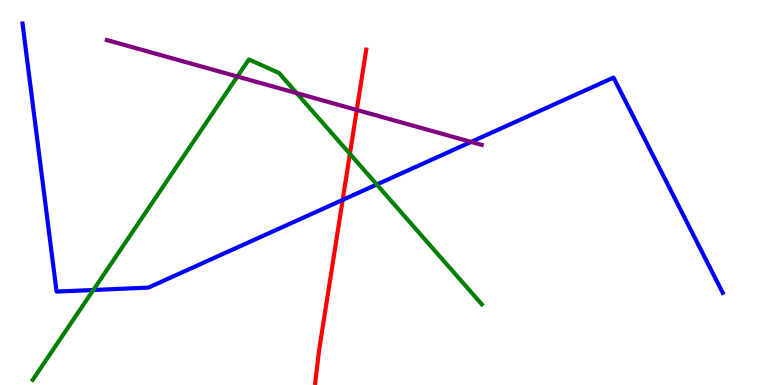[{'lines': ['blue', 'red'], 'intersections': [{'x': 4.42, 'y': 4.81}]}, {'lines': ['green', 'red'], 'intersections': [{'x': 4.51, 'y': 6.0}]}, {'lines': ['purple', 'red'], 'intersections': [{'x': 4.6, 'y': 7.14}]}, {'lines': ['blue', 'green'], 'intersections': [{'x': 1.2, 'y': 2.47}, {'x': 4.86, 'y': 5.21}]}, {'lines': ['blue', 'purple'], 'intersections': [{'x': 6.08, 'y': 6.31}]}, {'lines': ['green', 'purple'], 'intersections': [{'x': 3.06, 'y': 8.01}, {'x': 3.83, 'y': 7.58}]}]